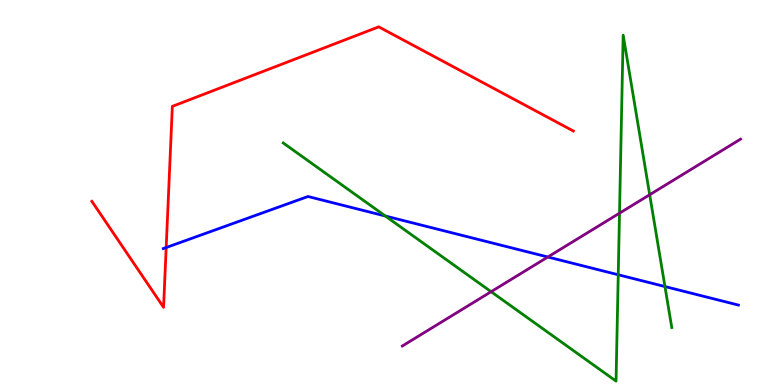[{'lines': ['blue', 'red'], 'intersections': [{'x': 2.14, 'y': 3.57}]}, {'lines': ['green', 'red'], 'intersections': []}, {'lines': ['purple', 'red'], 'intersections': []}, {'lines': ['blue', 'green'], 'intersections': [{'x': 4.97, 'y': 4.39}, {'x': 7.98, 'y': 2.86}, {'x': 8.58, 'y': 2.56}]}, {'lines': ['blue', 'purple'], 'intersections': [{'x': 7.07, 'y': 3.32}]}, {'lines': ['green', 'purple'], 'intersections': [{'x': 6.34, 'y': 2.42}, {'x': 7.99, 'y': 4.46}, {'x': 8.38, 'y': 4.94}]}]